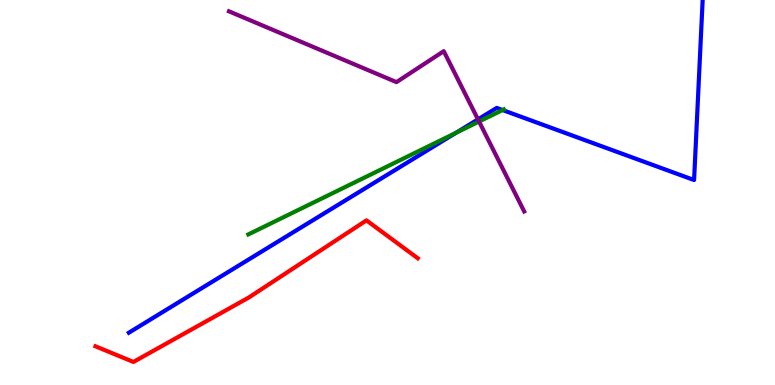[{'lines': ['blue', 'red'], 'intersections': []}, {'lines': ['green', 'red'], 'intersections': []}, {'lines': ['purple', 'red'], 'intersections': []}, {'lines': ['blue', 'green'], 'intersections': [{'x': 5.88, 'y': 6.55}, {'x': 6.48, 'y': 7.14}]}, {'lines': ['blue', 'purple'], 'intersections': [{'x': 6.17, 'y': 6.9}]}, {'lines': ['green', 'purple'], 'intersections': [{'x': 6.18, 'y': 6.84}]}]